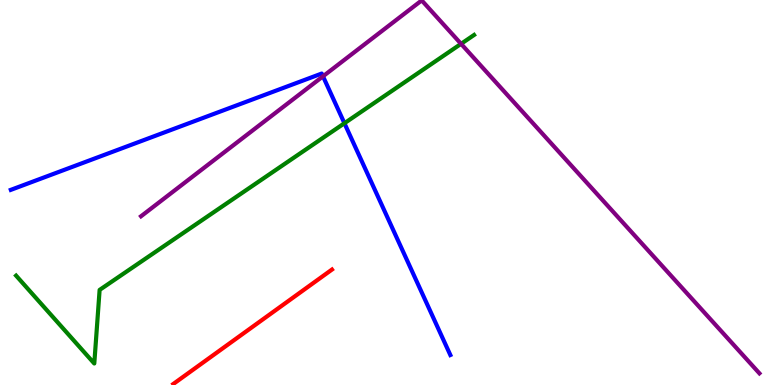[{'lines': ['blue', 'red'], 'intersections': []}, {'lines': ['green', 'red'], 'intersections': []}, {'lines': ['purple', 'red'], 'intersections': []}, {'lines': ['blue', 'green'], 'intersections': [{'x': 4.44, 'y': 6.8}]}, {'lines': ['blue', 'purple'], 'intersections': [{'x': 4.17, 'y': 8.02}]}, {'lines': ['green', 'purple'], 'intersections': [{'x': 5.95, 'y': 8.86}]}]